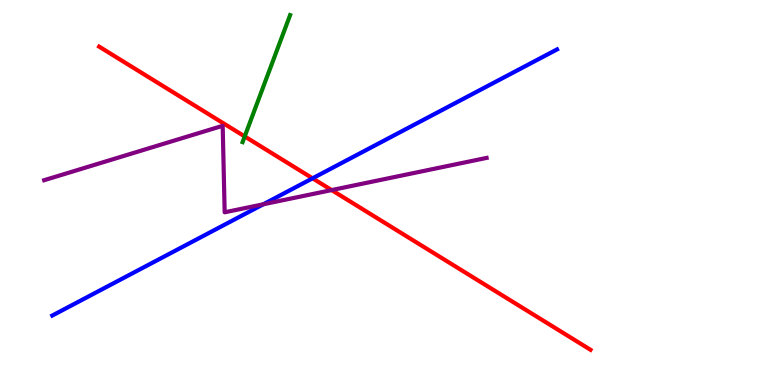[{'lines': ['blue', 'red'], 'intersections': [{'x': 4.03, 'y': 5.37}]}, {'lines': ['green', 'red'], 'intersections': [{'x': 3.16, 'y': 6.46}]}, {'lines': ['purple', 'red'], 'intersections': [{'x': 4.28, 'y': 5.06}]}, {'lines': ['blue', 'green'], 'intersections': []}, {'lines': ['blue', 'purple'], 'intersections': [{'x': 3.4, 'y': 4.69}]}, {'lines': ['green', 'purple'], 'intersections': []}]